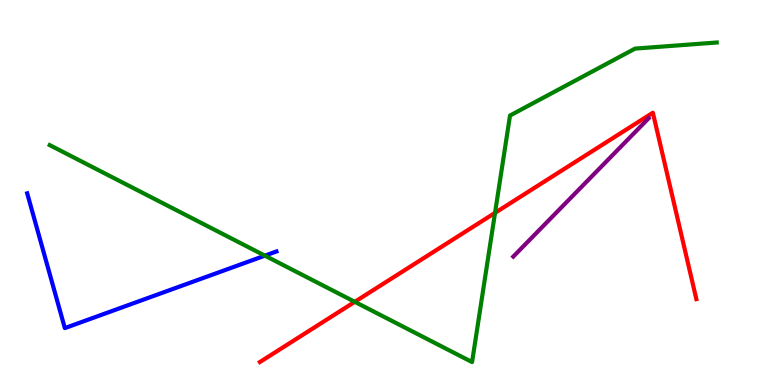[{'lines': ['blue', 'red'], 'intersections': []}, {'lines': ['green', 'red'], 'intersections': [{'x': 4.58, 'y': 2.16}, {'x': 6.39, 'y': 4.47}]}, {'lines': ['purple', 'red'], 'intersections': []}, {'lines': ['blue', 'green'], 'intersections': [{'x': 3.42, 'y': 3.36}]}, {'lines': ['blue', 'purple'], 'intersections': []}, {'lines': ['green', 'purple'], 'intersections': []}]